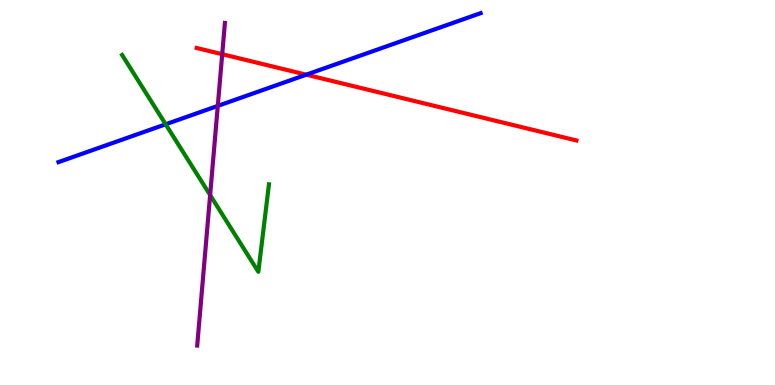[{'lines': ['blue', 'red'], 'intersections': [{'x': 3.95, 'y': 8.06}]}, {'lines': ['green', 'red'], 'intersections': []}, {'lines': ['purple', 'red'], 'intersections': [{'x': 2.87, 'y': 8.59}]}, {'lines': ['blue', 'green'], 'intersections': [{'x': 2.14, 'y': 6.77}]}, {'lines': ['blue', 'purple'], 'intersections': [{'x': 2.81, 'y': 7.25}]}, {'lines': ['green', 'purple'], 'intersections': [{'x': 2.71, 'y': 4.93}]}]